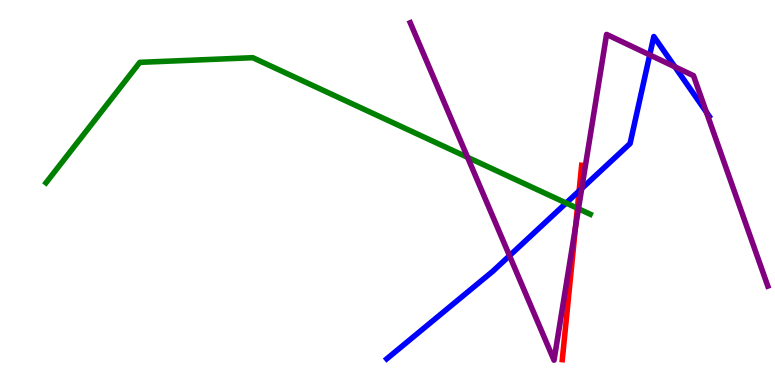[{'lines': ['blue', 'red'], 'intersections': [{'x': 7.47, 'y': 5.04}]}, {'lines': ['green', 'red'], 'intersections': [{'x': 7.45, 'y': 4.59}]}, {'lines': ['purple', 'red'], 'intersections': [{'x': 7.43, 'y': 4.11}]}, {'lines': ['blue', 'green'], 'intersections': [{'x': 7.3, 'y': 4.73}]}, {'lines': ['blue', 'purple'], 'intersections': [{'x': 6.57, 'y': 3.36}, {'x': 7.51, 'y': 5.1}, {'x': 8.38, 'y': 8.57}, {'x': 8.71, 'y': 8.26}, {'x': 9.11, 'y': 7.09}]}, {'lines': ['green', 'purple'], 'intersections': [{'x': 6.03, 'y': 5.91}, {'x': 7.46, 'y': 4.58}]}]